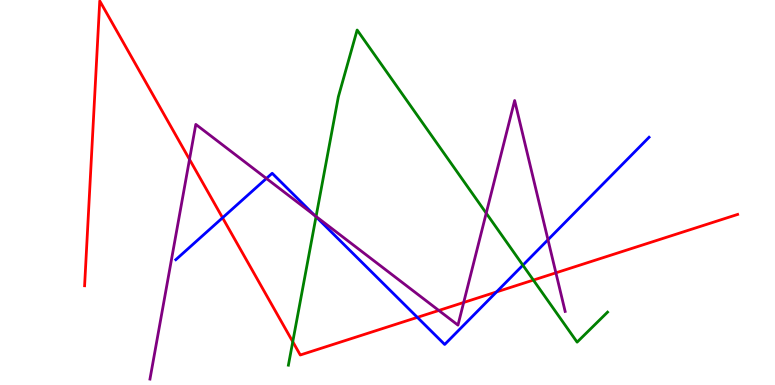[{'lines': ['blue', 'red'], 'intersections': [{'x': 2.87, 'y': 4.34}, {'x': 5.39, 'y': 1.76}, {'x': 6.41, 'y': 2.42}]}, {'lines': ['green', 'red'], 'intersections': [{'x': 3.78, 'y': 1.12}, {'x': 6.88, 'y': 2.73}]}, {'lines': ['purple', 'red'], 'intersections': [{'x': 2.45, 'y': 5.86}, {'x': 5.66, 'y': 1.94}, {'x': 5.98, 'y': 2.14}, {'x': 7.17, 'y': 2.91}]}, {'lines': ['blue', 'green'], 'intersections': [{'x': 4.08, 'y': 4.37}, {'x': 6.75, 'y': 3.11}]}, {'lines': ['blue', 'purple'], 'intersections': [{'x': 3.44, 'y': 5.36}, {'x': 4.06, 'y': 4.41}, {'x': 7.07, 'y': 3.77}]}, {'lines': ['green', 'purple'], 'intersections': [{'x': 4.08, 'y': 4.38}, {'x': 6.27, 'y': 4.46}]}]